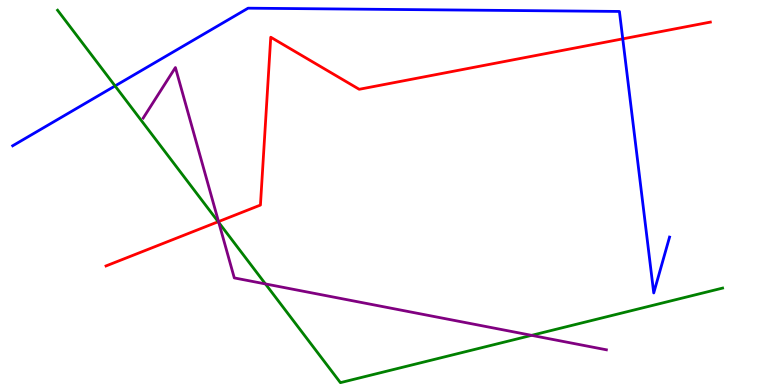[{'lines': ['blue', 'red'], 'intersections': [{'x': 8.04, 'y': 8.99}]}, {'lines': ['green', 'red'], 'intersections': [{'x': 2.82, 'y': 4.24}]}, {'lines': ['purple', 'red'], 'intersections': [{'x': 2.82, 'y': 4.24}]}, {'lines': ['blue', 'green'], 'intersections': [{'x': 1.48, 'y': 7.77}]}, {'lines': ['blue', 'purple'], 'intersections': []}, {'lines': ['green', 'purple'], 'intersections': [{'x': 2.82, 'y': 4.22}, {'x': 3.42, 'y': 2.63}, {'x': 6.86, 'y': 1.29}]}]